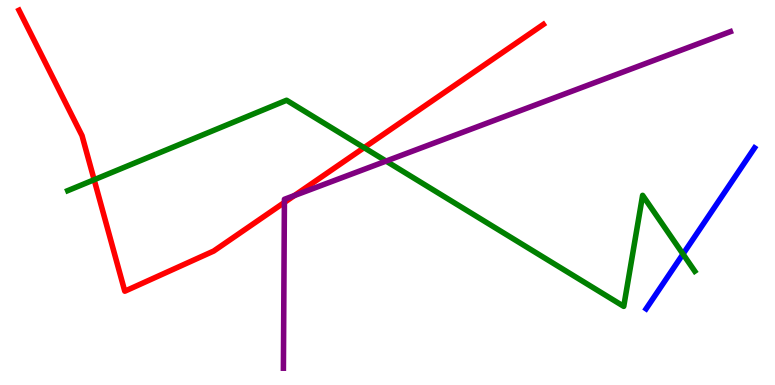[{'lines': ['blue', 'red'], 'intersections': []}, {'lines': ['green', 'red'], 'intersections': [{'x': 1.21, 'y': 5.33}, {'x': 4.7, 'y': 6.16}]}, {'lines': ['purple', 'red'], 'intersections': [{'x': 3.67, 'y': 4.74}, {'x': 3.8, 'y': 4.92}]}, {'lines': ['blue', 'green'], 'intersections': [{'x': 8.81, 'y': 3.4}]}, {'lines': ['blue', 'purple'], 'intersections': []}, {'lines': ['green', 'purple'], 'intersections': [{'x': 4.98, 'y': 5.82}]}]